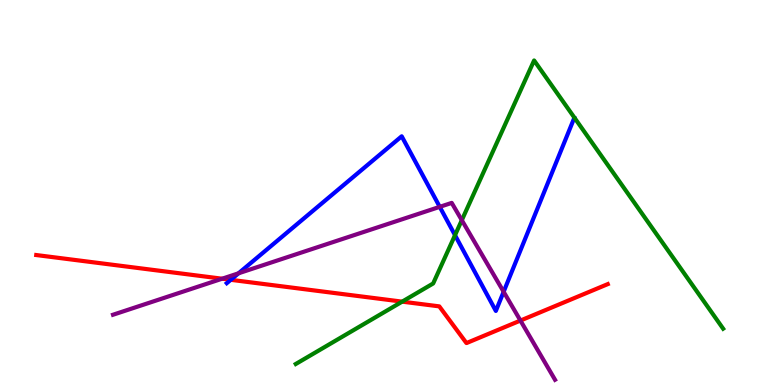[{'lines': ['blue', 'red'], 'intersections': [{'x': 2.98, 'y': 2.73}]}, {'lines': ['green', 'red'], 'intersections': [{'x': 5.19, 'y': 2.17}]}, {'lines': ['purple', 'red'], 'intersections': [{'x': 2.87, 'y': 2.76}, {'x': 6.72, 'y': 1.67}]}, {'lines': ['blue', 'green'], 'intersections': [{'x': 5.87, 'y': 3.89}]}, {'lines': ['blue', 'purple'], 'intersections': [{'x': 3.08, 'y': 2.9}, {'x': 5.67, 'y': 4.63}, {'x': 6.5, 'y': 2.42}]}, {'lines': ['green', 'purple'], 'intersections': [{'x': 5.96, 'y': 4.28}]}]